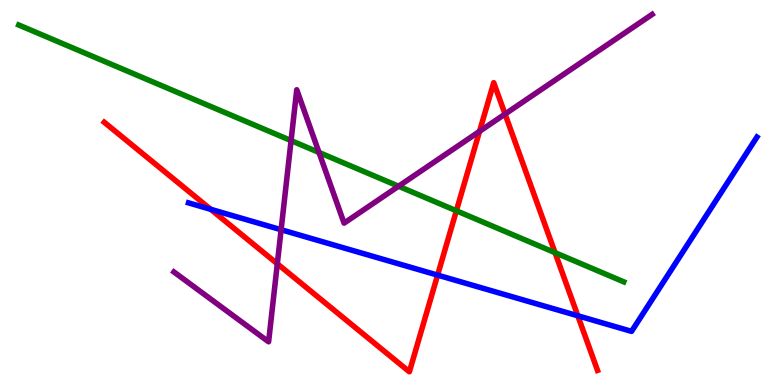[{'lines': ['blue', 'red'], 'intersections': [{'x': 2.72, 'y': 4.56}, {'x': 5.65, 'y': 2.85}, {'x': 7.46, 'y': 1.8}]}, {'lines': ['green', 'red'], 'intersections': [{'x': 5.89, 'y': 4.53}, {'x': 7.16, 'y': 3.44}]}, {'lines': ['purple', 'red'], 'intersections': [{'x': 3.58, 'y': 3.15}, {'x': 6.19, 'y': 6.59}, {'x': 6.52, 'y': 7.04}]}, {'lines': ['blue', 'green'], 'intersections': []}, {'lines': ['blue', 'purple'], 'intersections': [{'x': 3.63, 'y': 4.03}]}, {'lines': ['green', 'purple'], 'intersections': [{'x': 3.76, 'y': 6.35}, {'x': 4.12, 'y': 6.04}, {'x': 5.14, 'y': 5.16}]}]